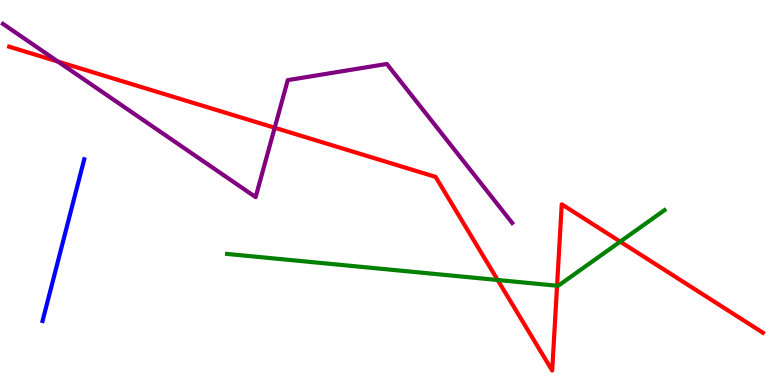[{'lines': ['blue', 'red'], 'intersections': []}, {'lines': ['green', 'red'], 'intersections': [{'x': 6.42, 'y': 2.73}, {'x': 7.19, 'y': 2.58}, {'x': 8.0, 'y': 3.72}]}, {'lines': ['purple', 'red'], 'intersections': [{'x': 0.747, 'y': 8.4}, {'x': 3.54, 'y': 6.68}]}, {'lines': ['blue', 'green'], 'intersections': []}, {'lines': ['blue', 'purple'], 'intersections': []}, {'lines': ['green', 'purple'], 'intersections': []}]